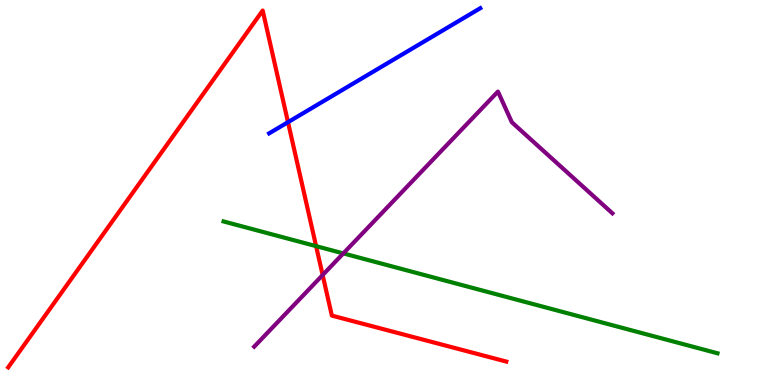[{'lines': ['blue', 'red'], 'intersections': [{'x': 3.72, 'y': 6.83}]}, {'lines': ['green', 'red'], 'intersections': [{'x': 4.08, 'y': 3.61}]}, {'lines': ['purple', 'red'], 'intersections': [{'x': 4.16, 'y': 2.86}]}, {'lines': ['blue', 'green'], 'intersections': []}, {'lines': ['blue', 'purple'], 'intersections': []}, {'lines': ['green', 'purple'], 'intersections': [{'x': 4.43, 'y': 3.42}]}]